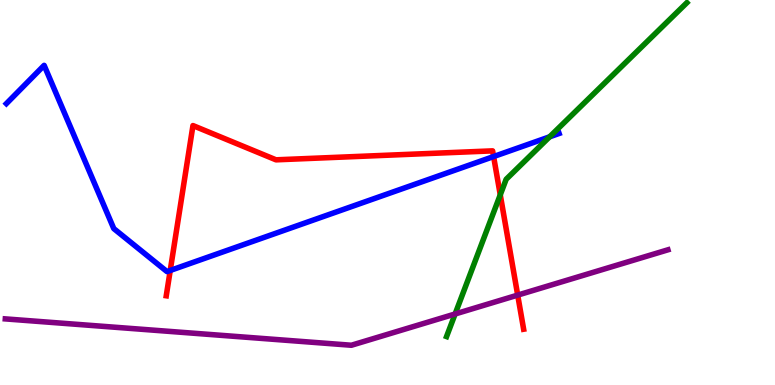[{'lines': ['blue', 'red'], 'intersections': [{'x': 2.2, 'y': 2.98}, {'x': 6.37, 'y': 5.93}]}, {'lines': ['green', 'red'], 'intersections': [{'x': 6.46, 'y': 4.94}]}, {'lines': ['purple', 'red'], 'intersections': [{'x': 6.68, 'y': 2.33}]}, {'lines': ['blue', 'green'], 'intersections': [{'x': 7.09, 'y': 6.45}]}, {'lines': ['blue', 'purple'], 'intersections': []}, {'lines': ['green', 'purple'], 'intersections': [{'x': 5.87, 'y': 1.84}]}]